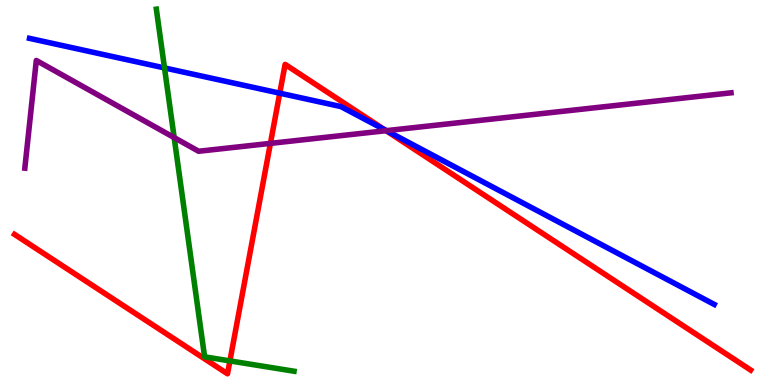[{'lines': ['blue', 'red'], 'intersections': [{'x': 3.61, 'y': 7.58}, {'x': 4.96, 'y': 6.63}]}, {'lines': ['green', 'red'], 'intersections': [{'x': 2.97, 'y': 0.626}]}, {'lines': ['purple', 'red'], 'intersections': [{'x': 3.49, 'y': 6.28}, {'x': 4.98, 'y': 6.61}]}, {'lines': ['blue', 'green'], 'intersections': [{'x': 2.12, 'y': 8.24}]}, {'lines': ['blue', 'purple'], 'intersections': [{'x': 4.99, 'y': 6.61}]}, {'lines': ['green', 'purple'], 'intersections': [{'x': 2.25, 'y': 6.43}]}]